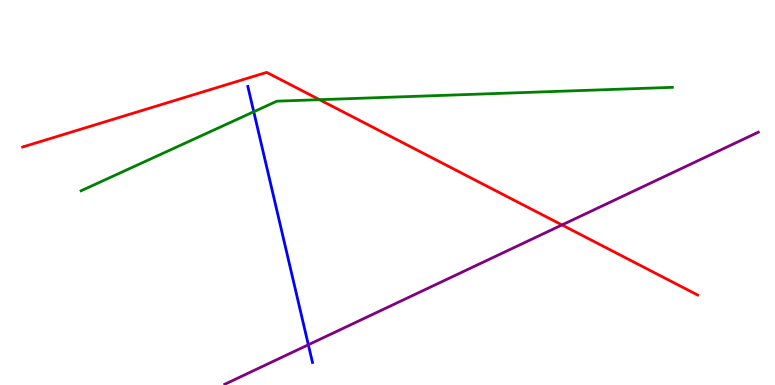[{'lines': ['blue', 'red'], 'intersections': []}, {'lines': ['green', 'red'], 'intersections': [{'x': 4.12, 'y': 7.41}]}, {'lines': ['purple', 'red'], 'intersections': [{'x': 7.25, 'y': 4.16}]}, {'lines': ['blue', 'green'], 'intersections': [{'x': 3.27, 'y': 7.1}]}, {'lines': ['blue', 'purple'], 'intersections': [{'x': 3.98, 'y': 1.04}]}, {'lines': ['green', 'purple'], 'intersections': []}]